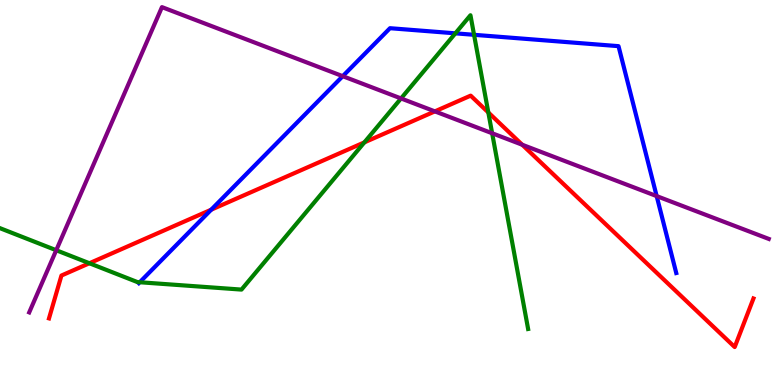[{'lines': ['blue', 'red'], 'intersections': [{'x': 2.73, 'y': 4.55}]}, {'lines': ['green', 'red'], 'intersections': [{'x': 1.15, 'y': 3.16}, {'x': 4.7, 'y': 6.3}, {'x': 6.3, 'y': 7.08}]}, {'lines': ['purple', 'red'], 'intersections': [{'x': 5.61, 'y': 7.11}, {'x': 6.74, 'y': 6.24}]}, {'lines': ['blue', 'green'], 'intersections': [{'x': 1.8, 'y': 2.67}, {'x': 5.88, 'y': 9.13}, {'x': 6.12, 'y': 9.1}]}, {'lines': ['blue', 'purple'], 'intersections': [{'x': 4.42, 'y': 8.02}, {'x': 8.47, 'y': 4.91}]}, {'lines': ['green', 'purple'], 'intersections': [{'x': 0.726, 'y': 3.5}, {'x': 5.17, 'y': 7.44}, {'x': 6.35, 'y': 6.54}]}]